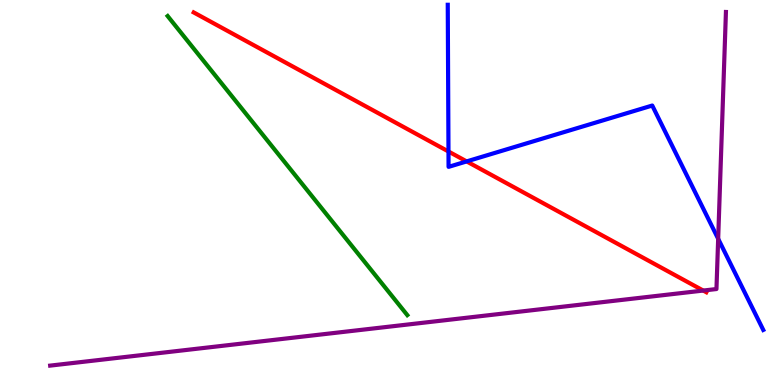[{'lines': ['blue', 'red'], 'intersections': [{'x': 5.79, 'y': 6.06}, {'x': 6.02, 'y': 5.81}]}, {'lines': ['green', 'red'], 'intersections': []}, {'lines': ['purple', 'red'], 'intersections': [{'x': 9.07, 'y': 2.45}]}, {'lines': ['blue', 'green'], 'intersections': []}, {'lines': ['blue', 'purple'], 'intersections': [{'x': 9.27, 'y': 3.8}]}, {'lines': ['green', 'purple'], 'intersections': []}]